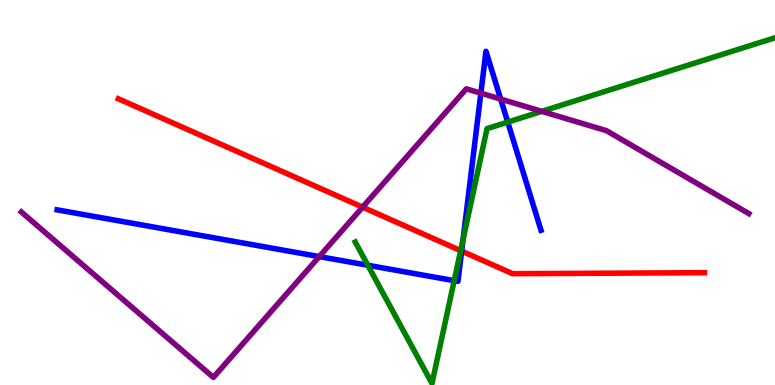[{'lines': ['blue', 'red'], 'intersections': [{'x': 5.96, 'y': 3.48}]}, {'lines': ['green', 'red'], 'intersections': [{'x': 5.94, 'y': 3.49}]}, {'lines': ['purple', 'red'], 'intersections': [{'x': 4.68, 'y': 4.62}]}, {'lines': ['blue', 'green'], 'intersections': [{'x': 4.75, 'y': 3.11}, {'x': 5.86, 'y': 2.71}, {'x': 5.97, 'y': 3.78}, {'x': 6.55, 'y': 6.83}]}, {'lines': ['blue', 'purple'], 'intersections': [{'x': 4.12, 'y': 3.34}, {'x': 6.2, 'y': 7.58}, {'x': 6.46, 'y': 7.43}]}, {'lines': ['green', 'purple'], 'intersections': [{'x': 6.99, 'y': 7.11}]}]